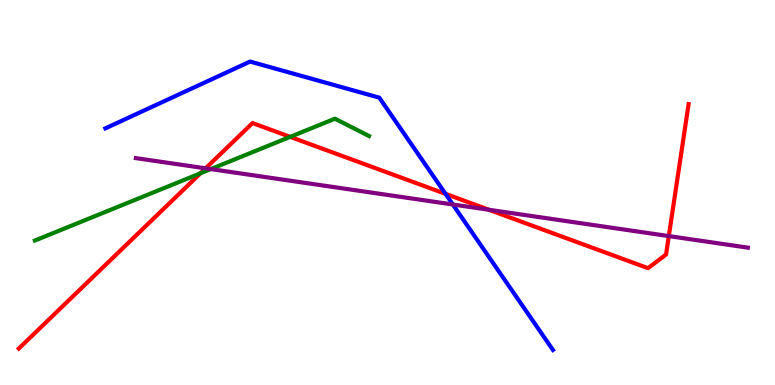[{'lines': ['blue', 'red'], 'intersections': [{'x': 5.75, 'y': 4.96}]}, {'lines': ['green', 'red'], 'intersections': [{'x': 2.59, 'y': 5.5}, {'x': 3.74, 'y': 6.44}]}, {'lines': ['purple', 'red'], 'intersections': [{'x': 2.65, 'y': 5.63}, {'x': 6.31, 'y': 4.55}, {'x': 8.63, 'y': 3.87}]}, {'lines': ['blue', 'green'], 'intersections': []}, {'lines': ['blue', 'purple'], 'intersections': [{'x': 5.84, 'y': 4.69}]}, {'lines': ['green', 'purple'], 'intersections': [{'x': 2.72, 'y': 5.61}]}]